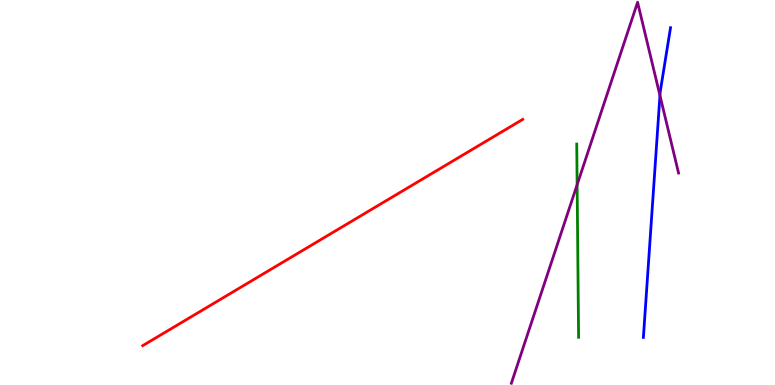[{'lines': ['blue', 'red'], 'intersections': []}, {'lines': ['green', 'red'], 'intersections': []}, {'lines': ['purple', 'red'], 'intersections': []}, {'lines': ['blue', 'green'], 'intersections': []}, {'lines': ['blue', 'purple'], 'intersections': [{'x': 8.52, 'y': 7.52}]}, {'lines': ['green', 'purple'], 'intersections': [{'x': 7.45, 'y': 5.2}]}]